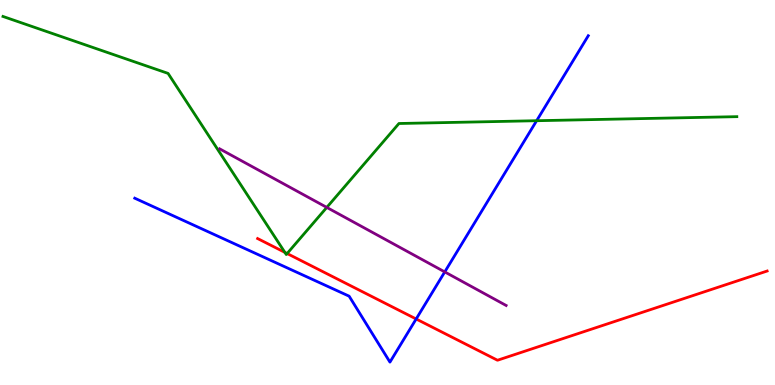[{'lines': ['blue', 'red'], 'intersections': [{'x': 5.37, 'y': 1.71}]}, {'lines': ['green', 'red'], 'intersections': [{'x': 3.68, 'y': 3.44}, {'x': 3.7, 'y': 3.41}]}, {'lines': ['purple', 'red'], 'intersections': []}, {'lines': ['blue', 'green'], 'intersections': [{'x': 6.92, 'y': 6.86}]}, {'lines': ['blue', 'purple'], 'intersections': [{'x': 5.74, 'y': 2.94}]}, {'lines': ['green', 'purple'], 'intersections': [{'x': 4.22, 'y': 4.61}]}]